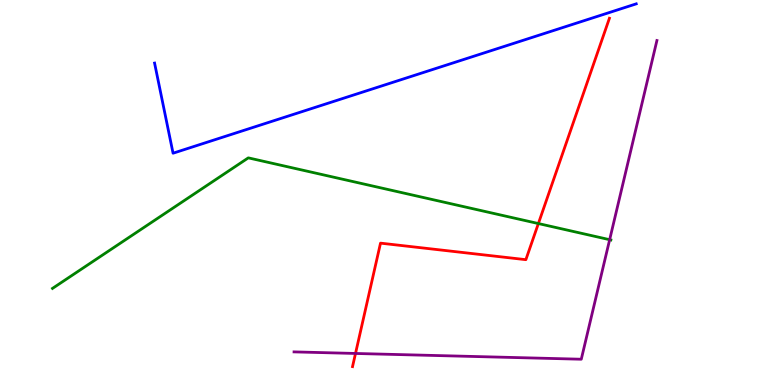[{'lines': ['blue', 'red'], 'intersections': []}, {'lines': ['green', 'red'], 'intersections': [{'x': 6.95, 'y': 4.19}]}, {'lines': ['purple', 'red'], 'intersections': [{'x': 4.59, 'y': 0.819}]}, {'lines': ['blue', 'green'], 'intersections': []}, {'lines': ['blue', 'purple'], 'intersections': []}, {'lines': ['green', 'purple'], 'intersections': [{'x': 7.87, 'y': 3.77}]}]